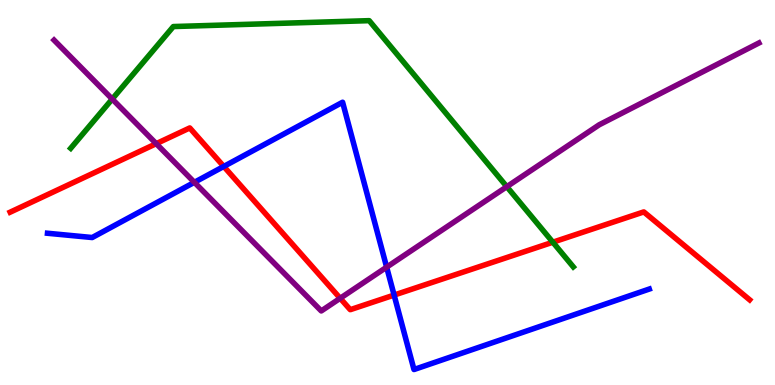[{'lines': ['blue', 'red'], 'intersections': [{'x': 2.89, 'y': 5.68}, {'x': 5.09, 'y': 2.34}]}, {'lines': ['green', 'red'], 'intersections': [{'x': 7.13, 'y': 3.71}]}, {'lines': ['purple', 'red'], 'intersections': [{'x': 2.02, 'y': 6.27}, {'x': 4.39, 'y': 2.25}]}, {'lines': ['blue', 'green'], 'intersections': []}, {'lines': ['blue', 'purple'], 'intersections': [{'x': 2.51, 'y': 5.26}, {'x': 4.99, 'y': 3.06}]}, {'lines': ['green', 'purple'], 'intersections': [{'x': 1.45, 'y': 7.43}, {'x': 6.54, 'y': 5.15}]}]